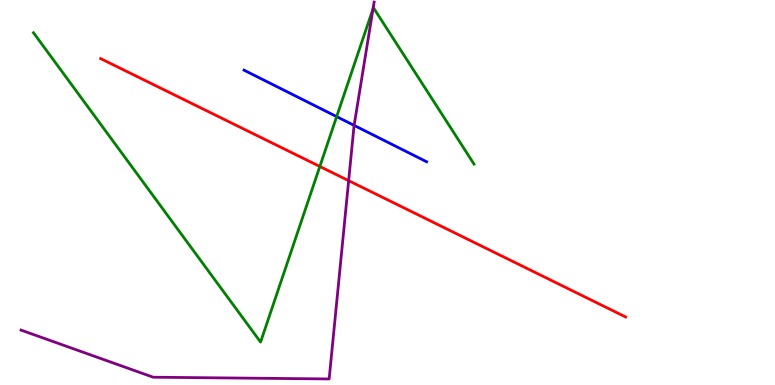[{'lines': ['blue', 'red'], 'intersections': []}, {'lines': ['green', 'red'], 'intersections': [{'x': 4.13, 'y': 5.68}]}, {'lines': ['purple', 'red'], 'intersections': [{'x': 4.5, 'y': 5.31}]}, {'lines': ['blue', 'green'], 'intersections': [{'x': 4.34, 'y': 6.97}]}, {'lines': ['blue', 'purple'], 'intersections': [{'x': 4.57, 'y': 6.74}]}, {'lines': ['green', 'purple'], 'intersections': [{'x': 4.81, 'y': 9.77}]}]